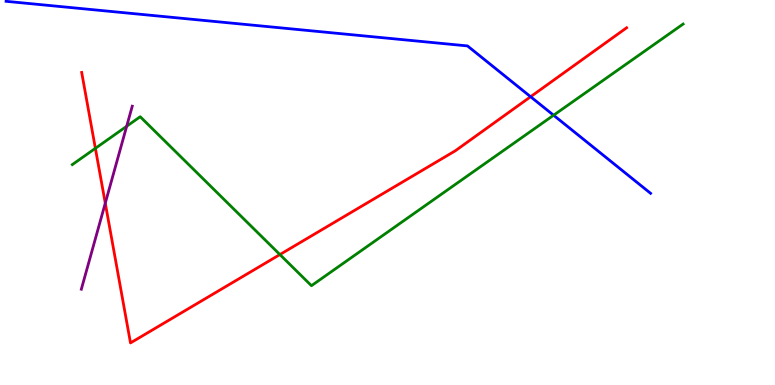[{'lines': ['blue', 'red'], 'intersections': [{'x': 6.85, 'y': 7.49}]}, {'lines': ['green', 'red'], 'intersections': [{'x': 1.23, 'y': 6.15}, {'x': 3.61, 'y': 3.39}]}, {'lines': ['purple', 'red'], 'intersections': [{'x': 1.36, 'y': 4.72}]}, {'lines': ['blue', 'green'], 'intersections': [{'x': 7.14, 'y': 7.01}]}, {'lines': ['blue', 'purple'], 'intersections': []}, {'lines': ['green', 'purple'], 'intersections': [{'x': 1.63, 'y': 6.72}]}]